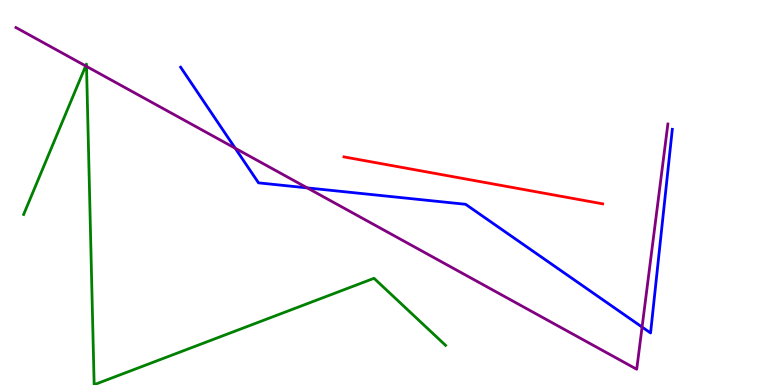[{'lines': ['blue', 'red'], 'intersections': []}, {'lines': ['green', 'red'], 'intersections': []}, {'lines': ['purple', 'red'], 'intersections': []}, {'lines': ['blue', 'green'], 'intersections': []}, {'lines': ['blue', 'purple'], 'intersections': [{'x': 3.04, 'y': 6.15}, {'x': 3.96, 'y': 5.12}, {'x': 8.28, 'y': 1.5}]}, {'lines': ['green', 'purple'], 'intersections': [{'x': 1.11, 'y': 8.29}, {'x': 1.12, 'y': 8.28}]}]